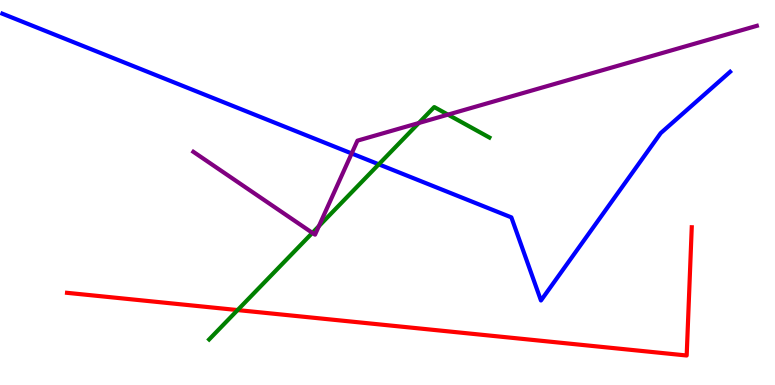[{'lines': ['blue', 'red'], 'intersections': []}, {'lines': ['green', 'red'], 'intersections': [{'x': 3.07, 'y': 1.95}]}, {'lines': ['purple', 'red'], 'intersections': []}, {'lines': ['blue', 'green'], 'intersections': [{'x': 4.89, 'y': 5.73}]}, {'lines': ['blue', 'purple'], 'intersections': [{'x': 4.54, 'y': 6.01}]}, {'lines': ['green', 'purple'], 'intersections': [{'x': 4.03, 'y': 3.95}, {'x': 4.11, 'y': 4.13}, {'x': 5.4, 'y': 6.8}, {'x': 5.78, 'y': 7.02}]}]